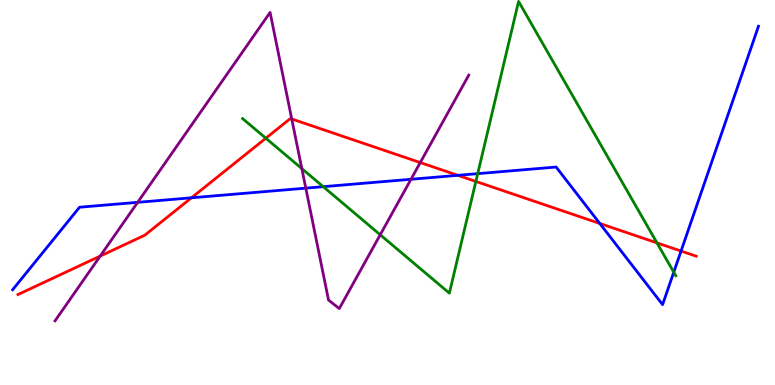[{'lines': ['blue', 'red'], 'intersections': [{'x': 2.47, 'y': 4.86}, {'x': 5.91, 'y': 5.45}, {'x': 7.74, 'y': 4.2}, {'x': 8.79, 'y': 3.48}]}, {'lines': ['green', 'red'], 'intersections': [{'x': 3.43, 'y': 6.41}, {'x': 6.14, 'y': 5.29}, {'x': 8.48, 'y': 3.69}]}, {'lines': ['purple', 'red'], 'intersections': [{'x': 1.29, 'y': 3.35}, {'x': 3.76, 'y': 6.91}, {'x': 5.42, 'y': 5.78}]}, {'lines': ['blue', 'green'], 'intersections': [{'x': 4.17, 'y': 5.15}, {'x': 6.16, 'y': 5.49}, {'x': 8.69, 'y': 2.93}]}, {'lines': ['blue', 'purple'], 'intersections': [{'x': 1.78, 'y': 4.74}, {'x': 3.95, 'y': 5.11}, {'x': 5.3, 'y': 5.34}]}, {'lines': ['green', 'purple'], 'intersections': [{'x': 3.89, 'y': 5.62}, {'x': 4.91, 'y': 3.9}]}]